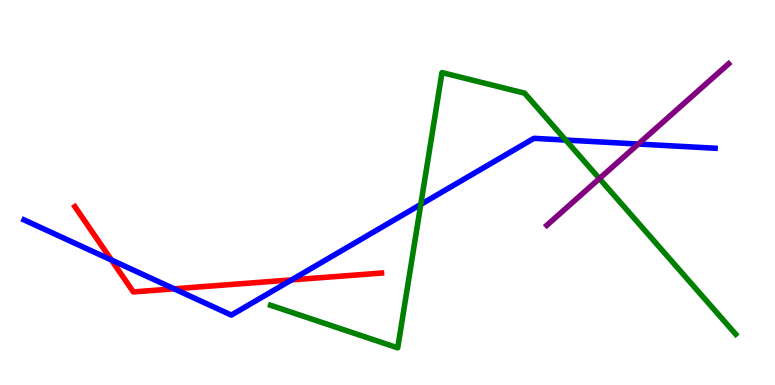[{'lines': ['blue', 'red'], 'intersections': [{'x': 1.44, 'y': 3.25}, {'x': 2.25, 'y': 2.5}, {'x': 3.76, 'y': 2.73}]}, {'lines': ['green', 'red'], 'intersections': []}, {'lines': ['purple', 'red'], 'intersections': []}, {'lines': ['blue', 'green'], 'intersections': [{'x': 5.43, 'y': 4.69}, {'x': 7.3, 'y': 6.36}]}, {'lines': ['blue', 'purple'], 'intersections': [{'x': 8.24, 'y': 6.26}]}, {'lines': ['green', 'purple'], 'intersections': [{'x': 7.73, 'y': 5.36}]}]